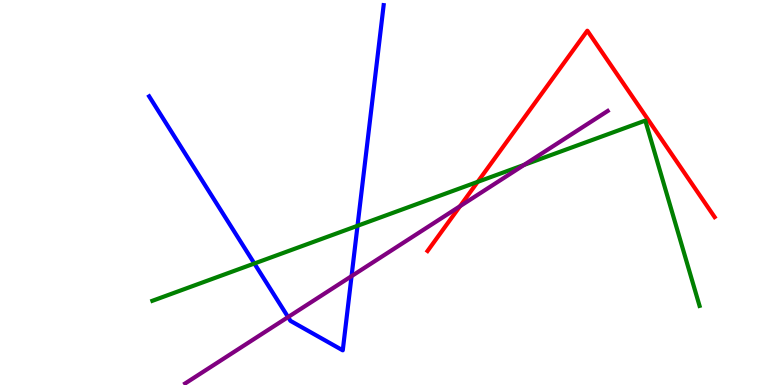[{'lines': ['blue', 'red'], 'intersections': []}, {'lines': ['green', 'red'], 'intersections': [{'x': 6.16, 'y': 5.28}]}, {'lines': ['purple', 'red'], 'intersections': [{'x': 5.94, 'y': 4.64}]}, {'lines': ['blue', 'green'], 'intersections': [{'x': 3.28, 'y': 3.16}, {'x': 4.61, 'y': 4.14}]}, {'lines': ['blue', 'purple'], 'intersections': [{'x': 3.72, 'y': 1.76}, {'x': 4.54, 'y': 2.83}]}, {'lines': ['green', 'purple'], 'intersections': [{'x': 6.76, 'y': 5.72}]}]